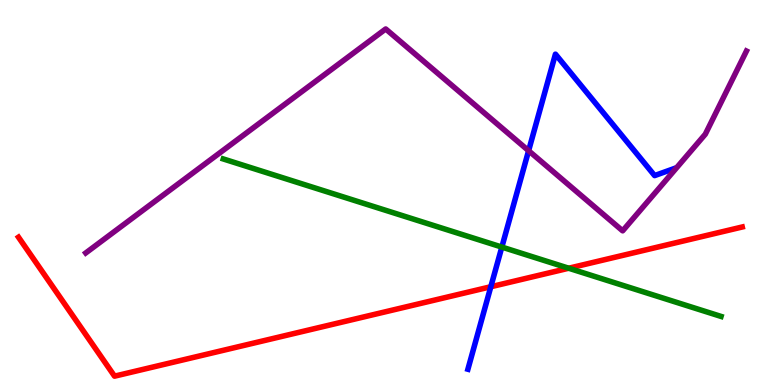[{'lines': ['blue', 'red'], 'intersections': [{'x': 6.33, 'y': 2.55}]}, {'lines': ['green', 'red'], 'intersections': [{'x': 7.34, 'y': 3.03}]}, {'lines': ['purple', 'red'], 'intersections': []}, {'lines': ['blue', 'green'], 'intersections': [{'x': 6.48, 'y': 3.58}]}, {'lines': ['blue', 'purple'], 'intersections': [{'x': 6.82, 'y': 6.09}]}, {'lines': ['green', 'purple'], 'intersections': []}]